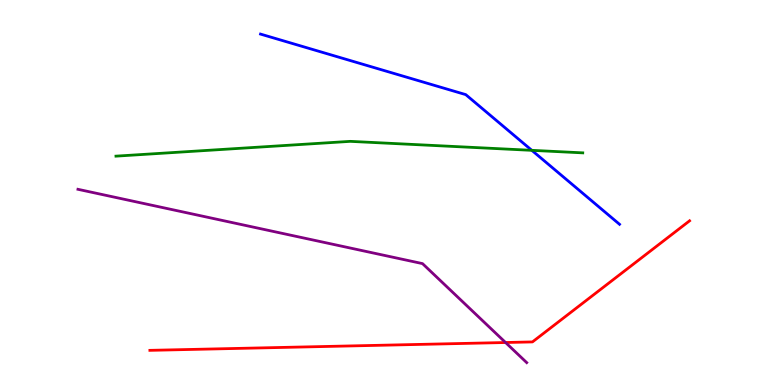[{'lines': ['blue', 'red'], 'intersections': []}, {'lines': ['green', 'red'], 'intersections': []}, {'lines': ['purple', 'red'], 'intersections': [{'x': 6.52, 'y': 1.1}]}, {'lines': ['blue', 'green'], 'intersections': [{'x': 6.86, 'y': 6.1}]}, {'lines': ['blue', 'purple'], 'intersections': []}, {'lines': ['green', 'purple'], 'intersections': []}]